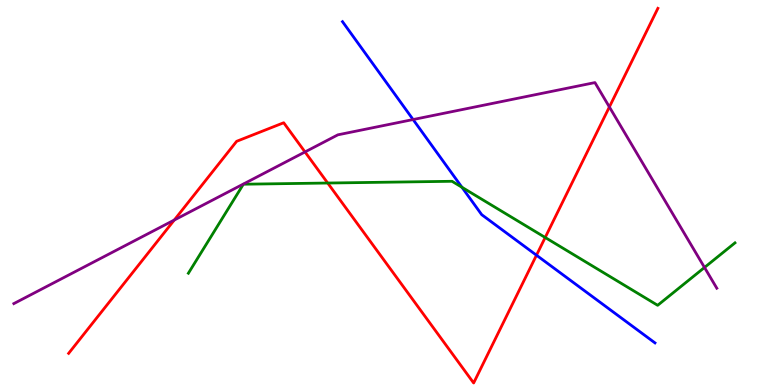[{'lines': ['blue', 'red'], 'intersections': [{'x': 6.92, 'y': 3.37}]}, {'lines': ['green', 'red'], 'intersections': [{'x': 4.23, 'y': 5.25}, {'x': 7.03, 'y': 3.83}]}, {'lines': ['purple', 'red'], 'intersections': [{'x': 2.25, 'y': 4.28}, {'x': 3.94, 'y': 6.05}, {'x': 7.86, 'y': 7.22}]}, {'lines': ['blue', 'green'], 'intersections': [{'x': 5.96, 'y': 5.14}]}, {'lines': ['blue', 'purple'], 'intersections': [{'x': 5.33, 'y': 6.9}]}, {'lines': ['green', 'purple'], 'intersections': [{'x': 9.09, 'y': 3.05}]}]